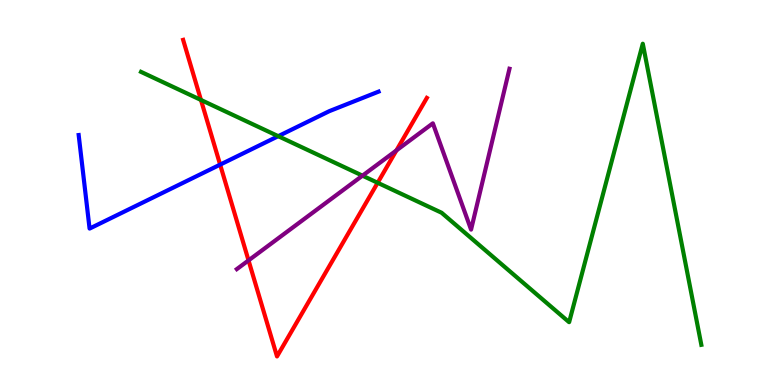[{'lines': ['blue', 'red'], 'intersections': [{'x': 2.84, 'y': 5.72}]}, {'lines': ['green', 'red'], 'intersections': [{'x': 2.59, 'y': 7.4}, {'x': 4.87, 'y': 5.25}]}, {'lines': ['purple', 'red'], 'intersections': [{'x': 3.21, 'y': 3.24}, {'x': 5.12, 'y': 6.09}]}, {'lines': ['blue', 'green'], 'intersections': [{'x': 3.59, 'y': 6.46}]}, {'lines': ['blue', 'purple'], 'intersections': []}, {'lines': ['green', 'purple'], 'intersections': [{'x': 4.68, 'y': 5.44}]}]